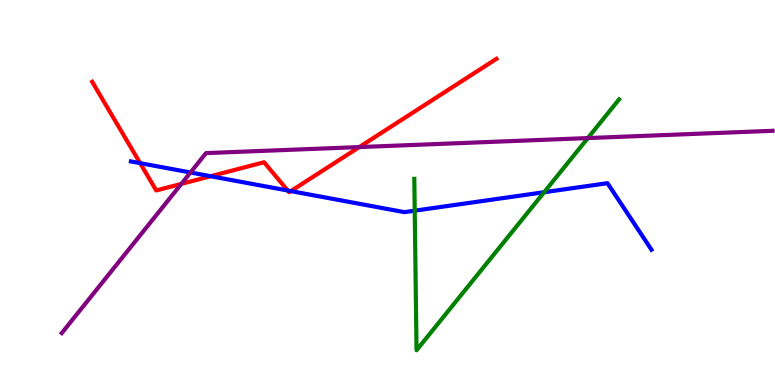[{'lines': ['blue', 'red'], 'intersections': [{'x': 1.81, 'y': 5.76}, {'x': 2.72, 'y': 5.42}, {'x': 3.71, 'y': 5.05}, {'x': 3.75, 'y': 5.04}]}, {'lines': ['green', 'red'], 'intersections': []}, {'lines': ['purple', 'red'], 'intersections': [{'x': 2.34, 'y': 5.22}, {'x': 4.64, 'y': 6.18}]}, {'lines': ['blue', 'green'], 'intersections': [{'x': 5.35, 'y': 4.53}, {'x': 7.02, 'y': 5.01}]}, {'lines': ['blue', 'purple'], 'intersections': [{'x': 2.46, 'y': 5.52}]}, {'lines': ['green', 'purple'], 'intersections': [{'x': 7.59, 'y': 6.41}]}]